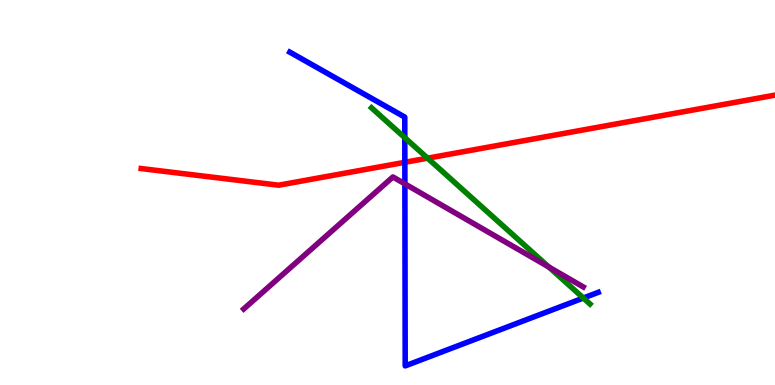[{'lines': ['blue', 'red'], 'intersections': [{'x': 5.22, 'y': 5.78}]}, {'lines': ['green', 'red'], 'intersections': [{'x': 5.52, 'y': 5.89}]}, {'lines': ['purple', 'red'], 'intersections': []}, {'lines': ['blue', 'green'], 'intersections': [{'x': 5.22, 'y': 6.42}, {'x': 7.53, 'y': 2.26}]}, {'lines': ['blue', 'purple'], 'intersections': [{'x': 5.22, 'y': 5.22}]}, {'lines': ['green', 'purple'], 'intersections': [{'x': 7.08, 'y': 3.06}]}]